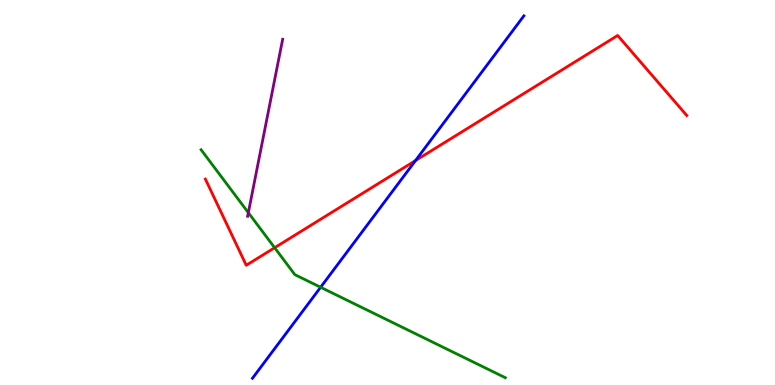[{'lines': ['blue', 'red'], 'intersections': [{'x': 5.36, 'y': 5.83}]}, {'lines': ['green', 'red'], 'intersections': [{'x': 3.54, 'y': 3.57}]}, {'lines': ['purple', 'red'], 'intersections': []}, {'lines': ['blue', 'green'], 'intersections': [{'x': 4.14, 'y': 2.54}]}, {'lines': ['blue', 'purple'], 'intersections': []}, {'lines': ['green', 'purple'], 'intersections': [{'x': 3.2, 'y': 4.48}]}]